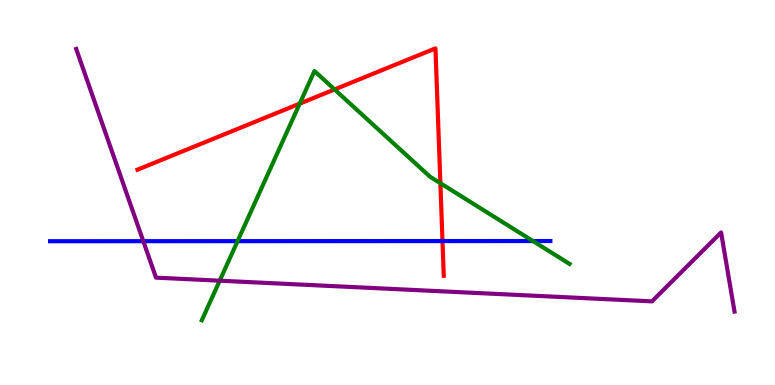[{'lines': ['blue', 'red'], 'intersections': [{'x': 5.71, 'y': 3.74}]}, {'lines': ['green', 'red'], 'intersections': [{'x': 3.87, 'y': 7.31}, {'x': 4.32, 'y': 7.68}, {'x': 5.68, 'y': 5.24}]}, {'lines': ['purple', 'red'], 'intersections': []}, {'lines': ['blue', 'green'], 'intersections': [{'x': 3.07, 'y': 3.74}, {'x': 6.88, 'y': 3.74}]}, {'lines': ['blue', 'purple'], 'intersections': [{'x': 1.85, 'y': 3.74}]}, {'lines': ['green', 'purple'], 'intersections': [{'x': 2.83, 'y': 2.71}]}]